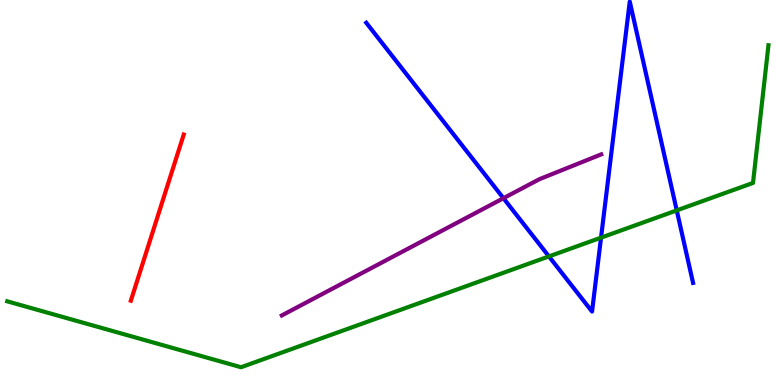[{'lines': ['blue', 'red'], 'intersections': []}, {'lines': ['green', 'red'], 'intersections': []}, {'lines': ['purple', 'red'], 'intersections': []}, {'lines': ['blue', 'green'], 'intersections': [{'x': 7.08, 'y': 3.34}, {'x': 7.76, 'y': 3.83}, {'x': 8.73, 'y': 4.54}]}, {'lines': ['blue', 'purple'], 'intersections': [{'x': 6.5, 'y': 4.85}]}, {'lines': ['green', 'purple'], 'intersections': []}]